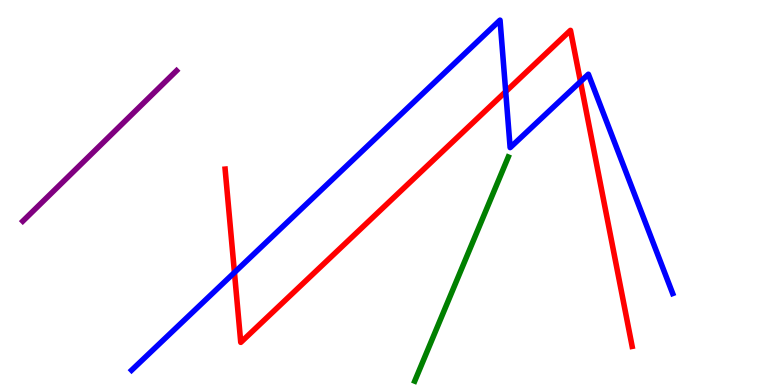[{'lines': ['blue', 'red'], 'intersections': [{'x': 3.03, 'y': 2.92}, {'x': 6.53, 'y': 7.62}, {'x': 7.49, 'y': 7.88}]}, {'lines': ['green', 'red'], 'intersections': []}, {'lines': ['purple', 'red'], 'intersections': []}, {'lines': ['blue', 'green'], 'intersections': []}, {'lines': ['blue', 'purple'], 'intersections': []}, {'lines': ['green', 'purple'], 'intersections': []}]